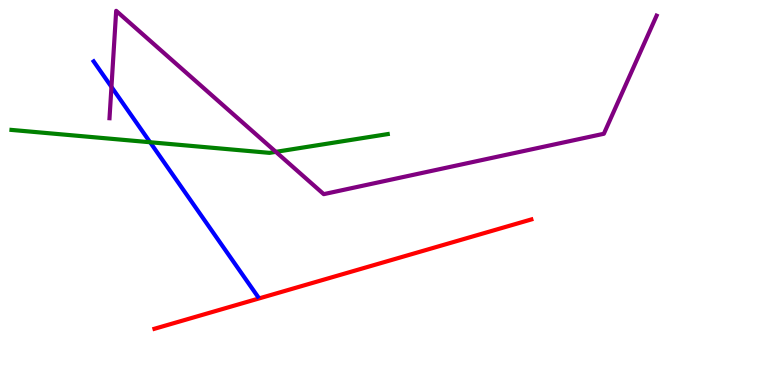[{'lines': ['blue', 'red'], 'intersections': []}, {'lines': ['green', 'red'], 'intersections': []}, {'lines': ['purple', 'red'], 'intersections': []}, {'lines': ['blue', 'green'], 'intersections': [{'x': 1.94, 'y': 6.31}]}, {'lines': ['blue', 'purple'], 'intersections': [{'x': 1.44, 'y': 7.74}]}, {'lines': ['green', 'purple'], 'intersections': [{'x': 3.56, 'y': 6.06}]}]